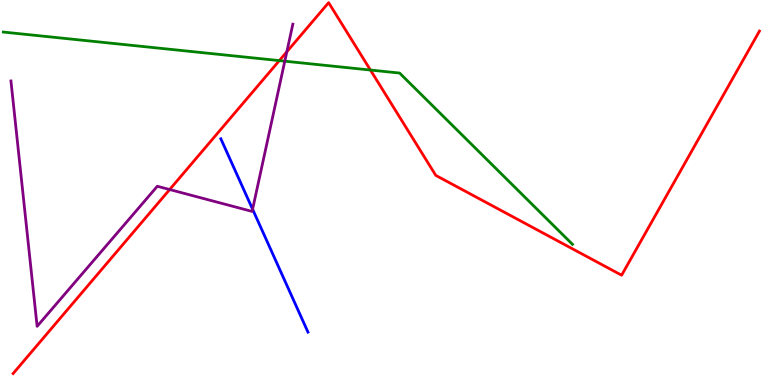[{'lines': ['blue', 'red'], 'intersections': []}, {'lines': ['green', 'red'], 'intersections': [{'x': 3.6, 'y': 8.43}, {'x': 4.78, 'y': 8.18}]}, {'lines': ['purple', 'red'], 'intersections': [{'x': 2.19, 'y': 5.08}, {'x': 3.7, 'y': 8.65}]}, {'lines': ['blue', 'green'], 'intersections': []}, {'lines': ['blue', 'purple'], 'intersections': [{'x': 3.26, 'y': 4.57}]}, {'lines': ['green', 'purple'], 'intersections': [{'x': 3.67, 'y': 8.41}]}]